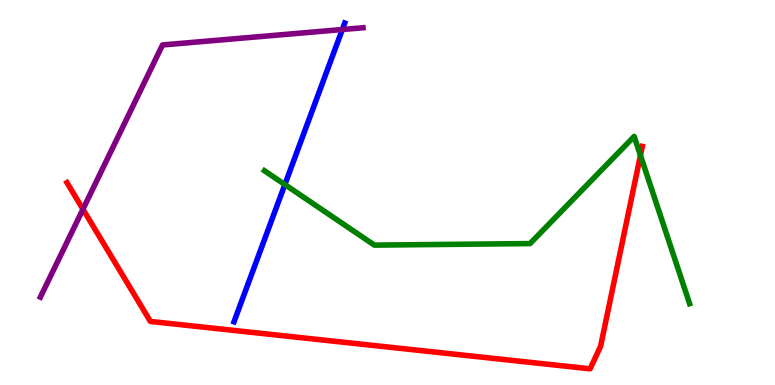[{'lines': ['blue', 'red'], 'intersections': []}, {'lines': ['green', 'red'], 'intersections': [{'x': 8.26, 'y': 5.96}]}, {'lines': ['purple', 'red'], 'intersections': [{'x': 1.07, 'y': 4.57}]}, {'lines': ['blue', 'green'], 'intersections': [{'x': 3.68, 'y': 5.21}]}, {'lines': ['blue', 'purple'], 'intersections': [{'x': 4.42, 'y': 9.23}]}, {'lines': ['green', 'purple'], 'intersections': []}]